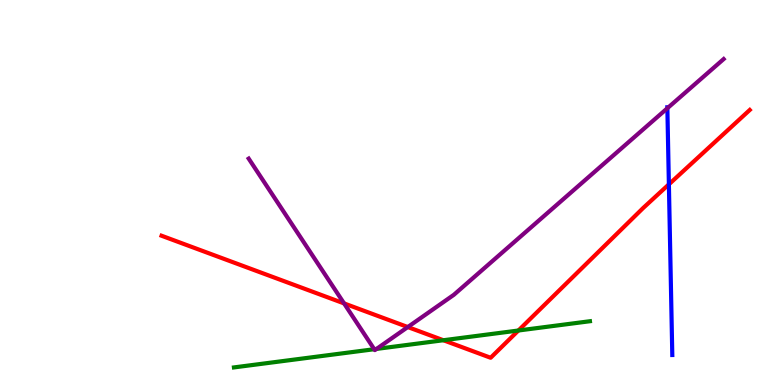[{'lines': ['blue', 'red'], 'intersections': [{'x': 8.63, 'y': 5.21}]}, {'lines': ['green', 'red'], 'intersections': [{'x': 5.72, 'y': 1.16}, {'x': 6.69, 'y': 1.42}]}, {'lines': ['purple', 'red'], 'intersections': [{'x': 4.44, 'y': 2.12}, {'x': 5.26, 'y': 1.51}]}, {'lines': ['blue', 'green'], 'intersections': []}, {'lines': ['blue', 'purple'], 'intersections': [{'x': 8.61, 'y': 7.19}]}, {'lines': ['green', 'purple'], 'intersections': [{'x': 4.83, 'y': 0.93}, {'x': 4.86, 'y': 0.937}]}]